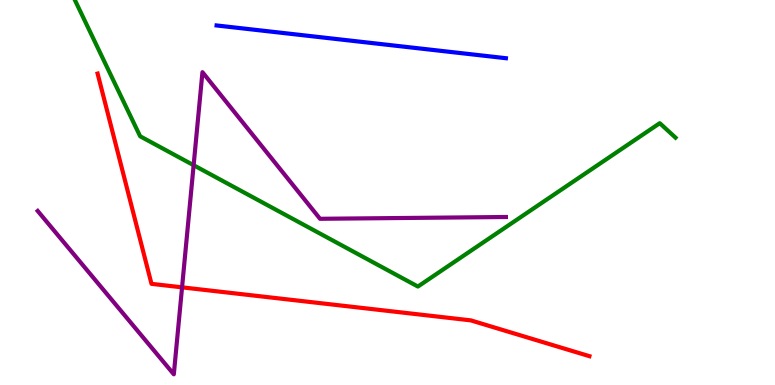[{'lines': ['blue', 'red'], 'intersections': []}, {'lines': ['green', 'red'], 'intersections': []}, {'lines': ['purple', 'red'], 'intersections': [{'x': 2.35, 'y': 2.54}]}, {'lines': ['blue', 'green'], 'intersections': []}, {'lines': ['blue', 'purple'], 'intersections': []}, {'lines': ['green', 'purple'], 'intersections': [{'x': 2.5, 'y': 5.71}]}]